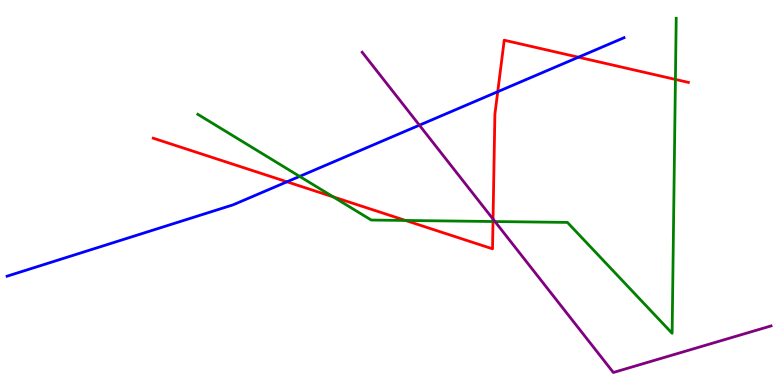[{'lines': ['blue', 'red'], 'intersections': [{'x': 3.7, 'y': 5.28}, {'x': 6.42, 'y': 7.62}, {'x': 7.46, 'y': 8.51}]}, {'lines': ['green', 'red'], 'intersections': [{'x': 4.3, 'y': 4.89}, {'x': 5.23, 'y': 4.27}, {'x': 6.36, 'y': 4.25}, {'x': 8.72, 'y': 7.94}]}, {'lines': ['purple', 'red'], 'intersections': [{'x': 6.36, 'y': 4.31}]}, {'lines': ['blue', 'green'], 'intersections': [{'x': 3.87, 'y': 5.42}]}, {'lines': ['blue', 'purple'], 'intersections': [{'x': 5.41, 'y': 6.75}]}, {'lines': ['green', 'purple'], 'intersections': [{'x': 6.39, 'y': 4.25}]}]